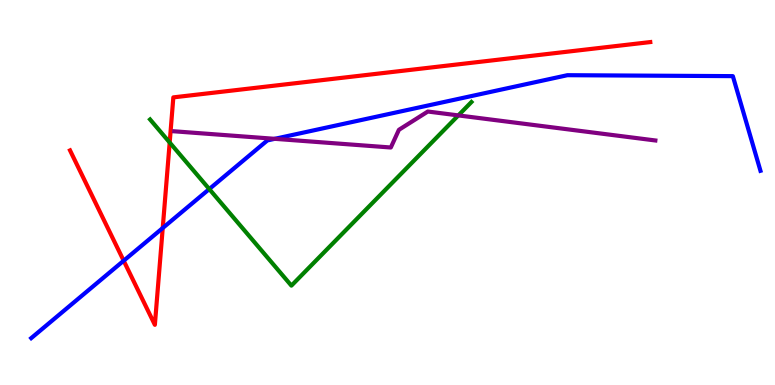[{'lines': ['blue', 'red'], 'intersections': [{'x': 1.6, 'y': 3.23}, {'x': 2.1, 'y': 4.08}]}, {'lines': ['green', 'red'], 'intersections': [{'x': 2.19, 'y': 6.3}]}, {'lines': ['purple', 'red'], 'intersections': []}, {'lines': ['blue', 'green'], 'intersections': [{'x': 2.7, 'y': 5.09}]}, {'lines': ['blue', 'purple'], 'intersections': [{'x': 3.55, 'y': 6.39}]}, {'lines': ['green', 'purple'], 'intersections': [{'x': 5.91, 'y': 7.0}]}]